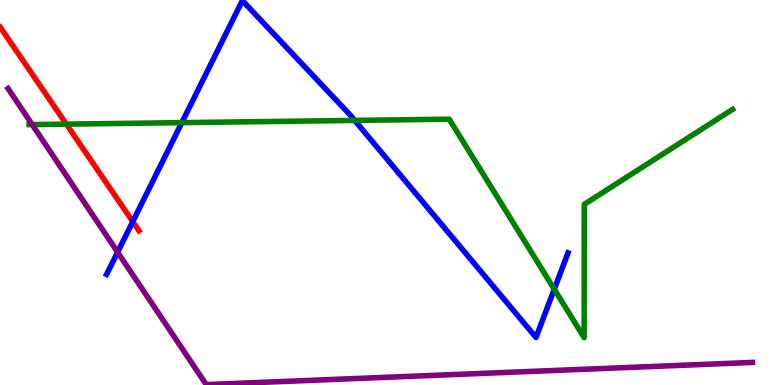[{'lines': ['blue', 'red'], 'intersections': [{'x': 1.71, 'y': 4.24}]}, {'lines': ['green', 'red'], 'intersections': [{'x': 0.856, 'y': 6.78}]}, {'lines': ['purple', 'red'], 'intersections': []}, {'lines': ['blue', 'green'], 'intersections': [{'x': 2.35, 'y': 6.81}, {'x': 4.58, 'y': 6.87}, {'x': 7.15, 'y': 2.49}]}, {'lines': ['blue', 'purple'], 'intersections': [{'x': 1.52, 'y': 3.45}]}, {'lines': ['green', 'purple'], 'intersections': [{'x': 0.415, 'y': 6.76}]}]